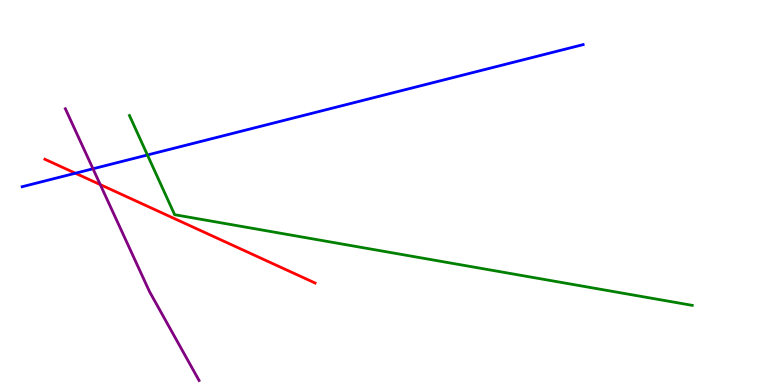[{'lines': ['blue', 'red'], 'intersections': [{'x': 0.973, 'y': 5.5}]}, {'lines': ['green', 'red'], 'intersections': []}, {'lines': ['purple', 'red'], 'intersections': [{'x': 1.29, 'y': 5.2}]}, {'lines': ['blue', 'green'], 'intersections': [{'x': 1.9, 'y': 5.97}]}, {'lines': ['blue', 'purple'], 'intersections': [{'x': 1.2, 'y': 5.62}]}, {'lines': ['green', 'purple'], 'intersections': []}]